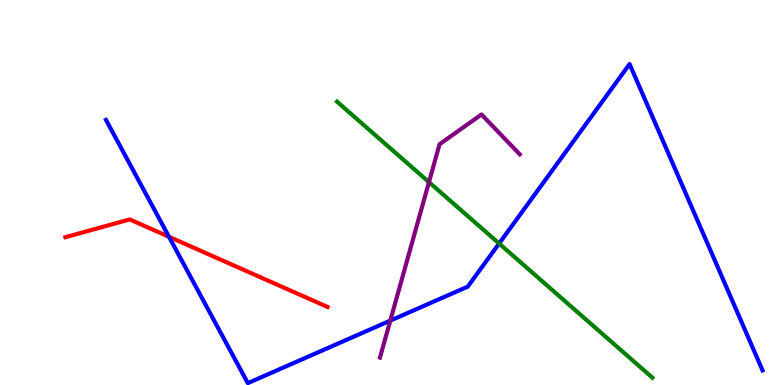[{'lines': ['blue', 'red'], 'intersections': [{'x': 2.18, 'y': 3.85}]}, {'lines': ['green', 'red'], 'intersections': []}, {'lines': ['purple', 'red'], 'intersections': []}, {'lines': ['blue', 'green'], 'intersections': [{'x': 6.44, 'y': 3.67}]}, {'lines': ['blue', 'purple'], 'intersections': [{'x': 5.04, 'y': 1.67}]}, {'lines': ['green', 'purple'], 'intersections': [{'x': 5.54, 'y': 5.27}]}]